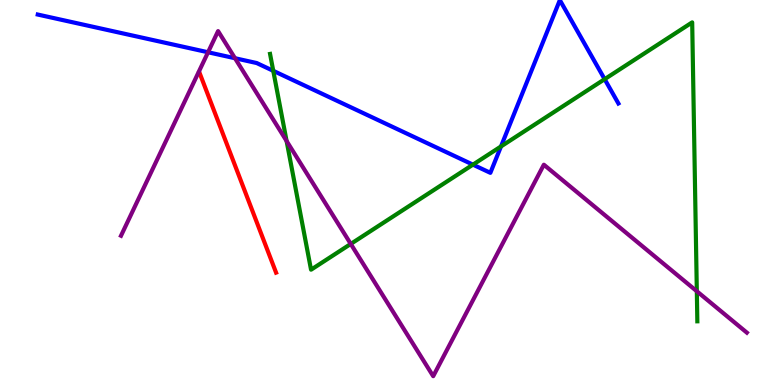[{'lines': ['blue', 'red'], 'intersections': []}, {'lines': ['green', 'red'], 'intersections': []}, {'lines': ['purple', 'red'], 'intersections': []}, {'lines': ['blue', 'green'], 'intersections': [{'x': 3.53, 'y': 8.16}, {'x': 6.1, 'y': 5.72}, {'x': 6.46, 'y': 6.2}, {'x': 7.8, 'y': 7.94}]}, {'lines': ['blue', 'purple'], 'intersections': [{'x': 2.68, 'y': 8.64}, {'x': 3.03, 'y': 8.49}]}, {'lines': ['green', 'purple'], 'intersections': [{'x': 3.7, 'y': 6.34}, {'x': 4.53, 'y': 3.66}, {'x': 8.99, 'y': 2.44}]}]